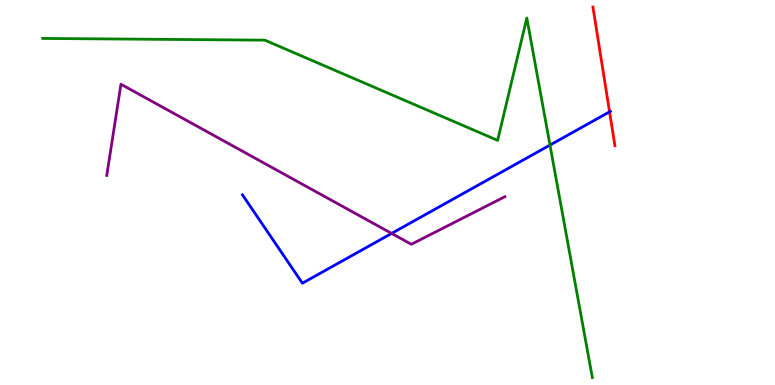[{'lines': ['blue', 'red'], 'intersections': [{'x': 7.87, 'y': 7.09}]}, {'lines': ['green', 'red'], 'intersections': []}, {'lines': ['purple', 'red'], 'intersections': []}, {'lines': ['blue', 'green'], 'intersections': [{'x': 7.1, 'y': 6.23}]}, {'lines': ['blue', 'purple'], 'intersections': [{'x': 5.05, 'y': 3.94}]}, {'lines': ['green', 'purple'], 'intersections': []}]